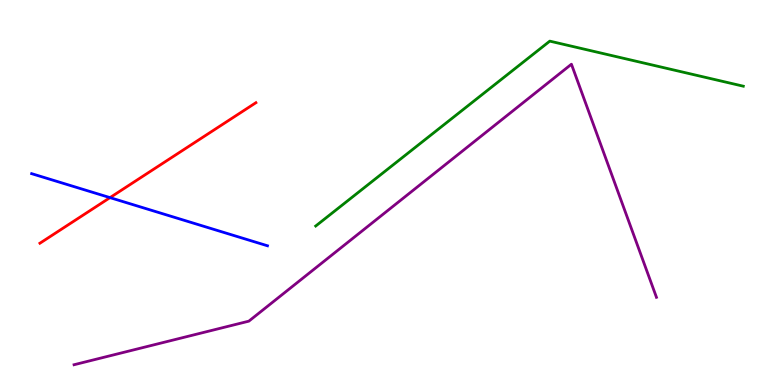[{'lines': ['blue', 'red'], 'intersections': [{'x': 1.42, 'y': 4.87}]}, {'lines': ['green', 'red'], 'intersections': []}, {'lines': ['purple', 'red'], 'intersections': []}, {'lines': ['blue', 'green'], 'intersections': []}, {'lines': ['blue', 'purple'], 'intersections': []}, {'lines': ['green', 'purple'], 'intersections': []}]